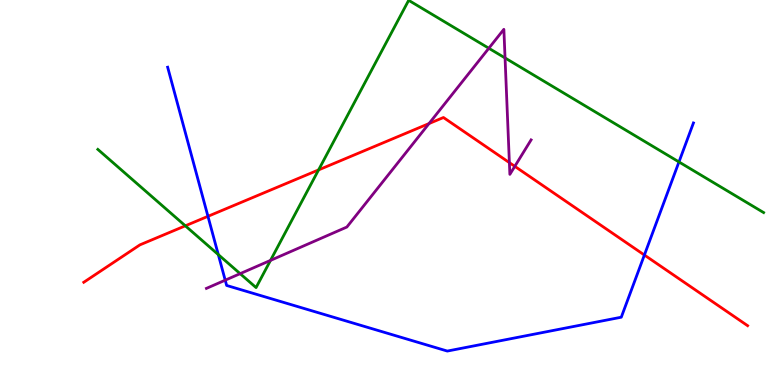[{'lines': ['blue', 'red'], 'intersections': [{'x': 2.68, 'y': 4.38}, {'x': 8.31, 'y': 3.38}]}, {'lines': ['green', 'red'], 'intersections': [{'x': 2.39, 'y': 4.13}, {'x': 4.11, 'y': 5.59}]}, {'lines': ['purple', 'red'], 'intersections': [{'x': 5.54, 'y': 6.79}, {'x': 6.57, 'y': 5.78}, {'x': 6.64, 'y': 5.68}]}, {'lines': ['blue', 'green'], 'intersections': [{'x': 2.82, 'y': 3.39}, {'x': 8.76, 'y': 5.79}]}, {'lines': ['blue', 'purple'], 'intersections': [{'x': 2.91, 'y': 2.72}]}, {'lines': ['green', 'purple'], 'intersections': [{'x': 3.1, 'y': 2.89}, {'x': 3.49, 'y': 3.24}, {'x': 6.31, 'y': 8.75}, {'x': 6.52, 'y': 8.49}]}]